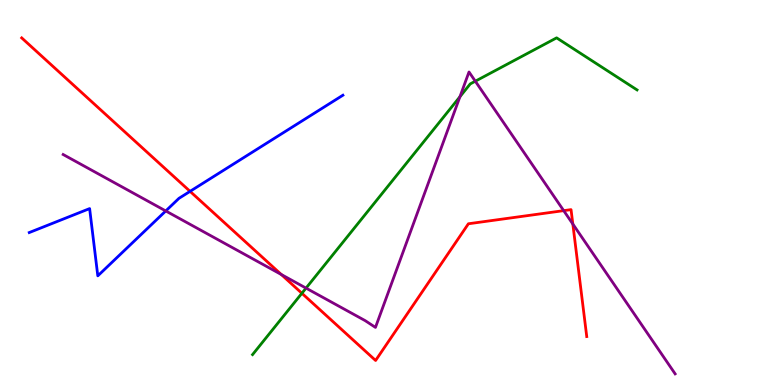[{'lines': ['blue', 'red'], 'intersections': [{'x': 2.45, 'y': 5.03}]}, {'lines': ['green', 'red'], 'intersections': [{'x': 3.9, 'y': 2.38}]}, {'lines': ['purple', 'red'], 'intersections': [{'x': 3.63, 'y': 2.87}, {'x': 7.27, 'y': 4.53}, {'x': 7.39, 'y': 4.18}]}, {'lines': ['blue', 'green'], 'intersections': []}, {'lines': ['blue', 'purple'], 'intersections': [{'x': 2.14, 'y': 4.52}]}, {'lines': ['green', 'purple'], 'intersections': [{'x': 3.95, 'y': 2.52}, {'x': 5.93, 'y': 7.49}, {'x': 6.13, 'y': 7.89}]}]